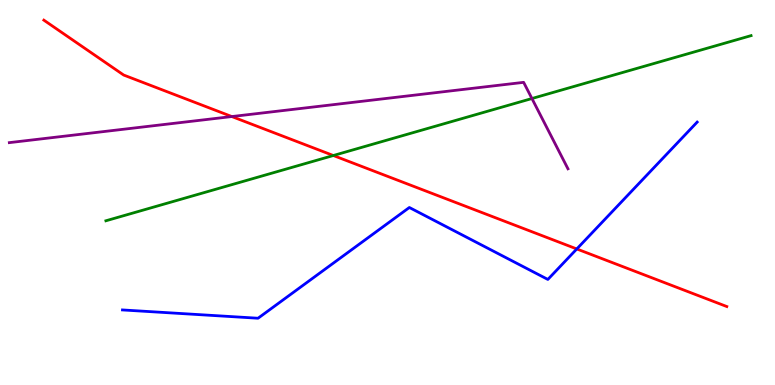[{'lines': ['blue', 'red'], 'intersections': [{'x': 7.44, 'y': 3.53}]}, {'lines': ['green', 'red'], 'intersections': [{'x': 4.3, 'y': 5.96}]}, {'lines': ['purple', 'red'], 'intersections': [{'x': 2.99, 'y': 6.97}]}, {'lines': ['blue', 'green'], 'intersections': []}, {'lines': ['blue', 'purple'], 'intersections': []}, {'lines': ['green', 'purple'], 'intersections': [{'x': 6.86, 'y': 7.44}]}]